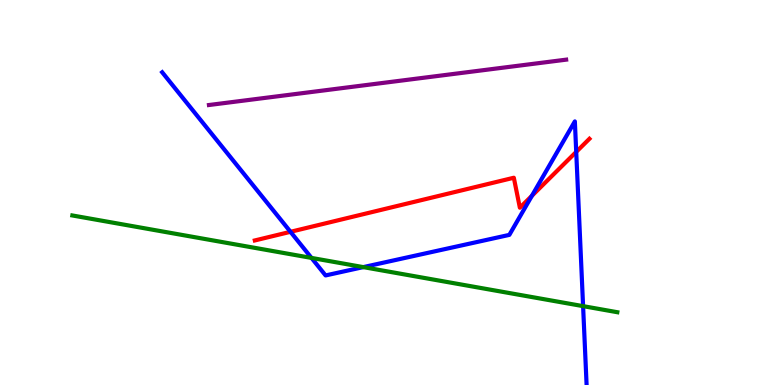[{'lines': ['blue', 'red'], 'intersections': [{'x': 3.75, 'y': 3.98}, {'x': 6.86, 'y': 4.91}, {'x': 7.44, 'y': 6.05}]}, {'lines': ['green', 'red'], 'intersections': []}, {'lines': ['purple', 'red'], 'intersections': []}, {'lines': ['blue', 'green'], 'intersections': [{'x': 4.02, 'y': 3.3}, {'x': 4.69, 'y': 3.06}, {'x': 7.52, 'y': 2.05}]}, {'lines': ['blue', 'purple'], 'intersections': []}, {'lines': ['green', 'purple'], 'intersections': []}]